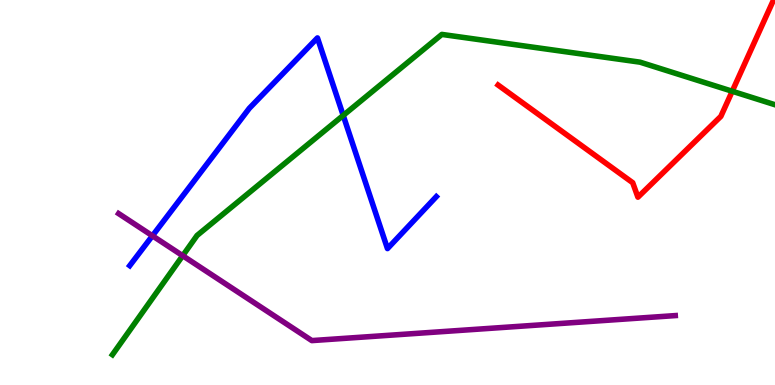[{'lines': ['blue', 'red'], 'intersections': []}, {'lines': ['green', 'red'], 'intersections': [{'x': 9.45, 'y': 7.63}]}, {'lines': ['purple', 'red'], 'intersections': []}, {'lines': ['blue', 'green'], 'intersections': [{'x': 4.43, 'y': 7.0}]}, {'lines': ['blue', 'purple'], 'intersections': [{'x': 1.97, 'y': 3.88}]}, {'lines': ['green', 'purple'], 'intersections': [{'x': 2.36, 'y': 3.36}]}]